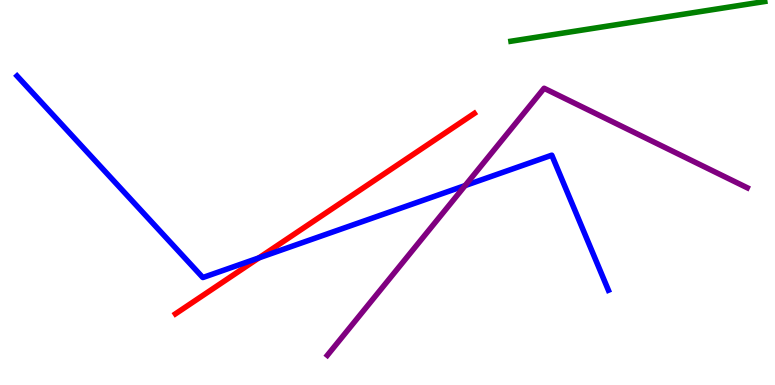[{'lines': ['blue', 'red'], 'intersections': [{'x': 3.34, 'y': 3.3}]}, {'lines': ['green', 'red'], 'intersections': []}, {'lines': ['purple', 'red'], 'intersections': []}, {'lines': ['blue', 'green'], 'intersections': []}, {'lines': ['blue', 'purple'], 'intersections': [{'x': 6.0, 'y': 5.18}]}, {'lines': ['green', 'purple'], 'intersections': []}]